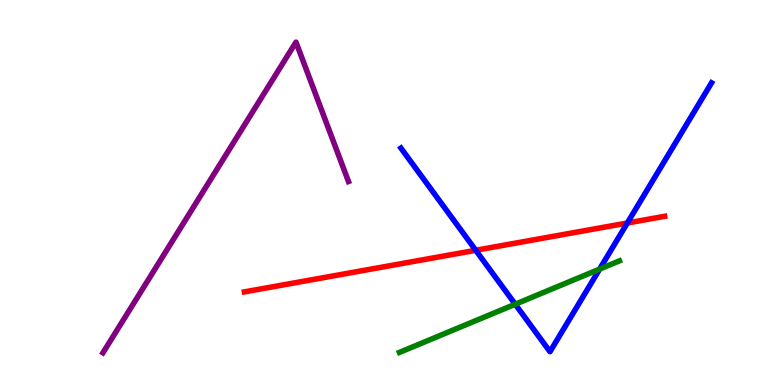[{'lines': ['blue', 'red'], 'intersections': [{'x': 6.14, 'y': 3.5}, {'x': 8.09, 'y': 4.21}]}, {'lines': ['green', 'red'], 'intersections': []}, {'lines': ['purple', 'red'], 'intersections': []}, {'lines': ['blue', 'green'], 'intersections': [{'x': 6.65, 'y': 2.1}, {'x': 7.74, 'y': 3.01}]}, {'lines': ['blue', 'purple'], 'intersections': []}, {'lines': ['green', 'purple'], 'intersections': []}]